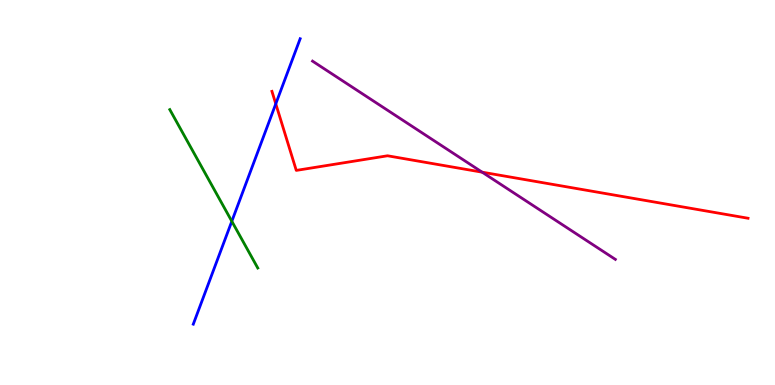[{'lines': ['blue', 'red'], 'intersections': [{'x': 3.56, 'y': 7.3}]}, {'lines': ['green', 'red'], 'intersections': []}, {'lines': ['purple', 'red'], 'intersections': [{'x': 6.22, 'y': 5.53}]}, {'lines': ['blue', 'green'], 'intersections': [{'x': 2.99, 'y': 4.25}]}, {'lines': ['blue', 'purple'], 'intersections': []}, {'lines': ['green', 'purple'], 'intersections': []}]